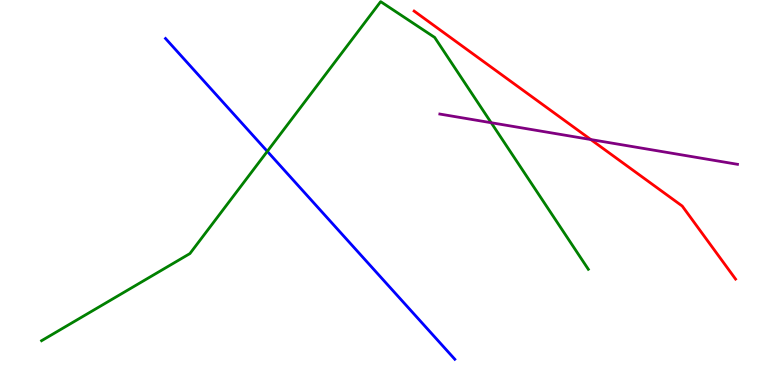[{'lines': ['blue', 'red'], 'intersections': []}, {'lines': ['green', 'red'], 'intersections': []}, {'lines': ['purple', 'red'], 'intersections': [{'x': 7.62, 'y': 6.38}]}, {'lines': ['blue', 'green'], 'intersections': [{'x': 3.45, 'y': 6.07}]}, {'lines': ['blue', 'purple'], 'intersections': []}, {'lines': ['green', 'purple'], 'intersections': [{'x': 6.34, 'y': 6.81}]}]